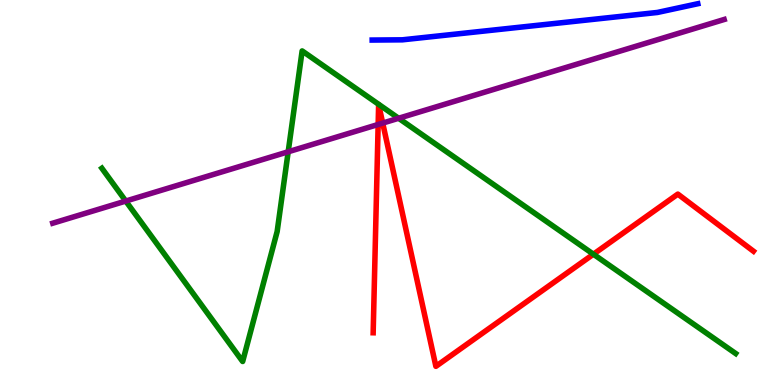[{'lines': ['blue', 'red'], 'intersections': []}, {'lines': ['green', 'red'], 'intersections': [{'x': 7.66, 'y': 3.4}]}, {'lines': ['purple', 'red'], 'intersections': [{'x': 4.88, 'y': 6.77}, {'x': 4.94, 'y': 6.8}]}, {'lines': ['blue', 'green'], 'intersections': []}, {'lines': ['blue', 'purple'], 'intersections': []}, {'lines': ['green', 'purple'], 'intersections': [{'x': 1.62, 'y': 4.78}, {'x': 3.72, 'y': 6.06}, {'x': 5.14, 'y': 6.93}]}]